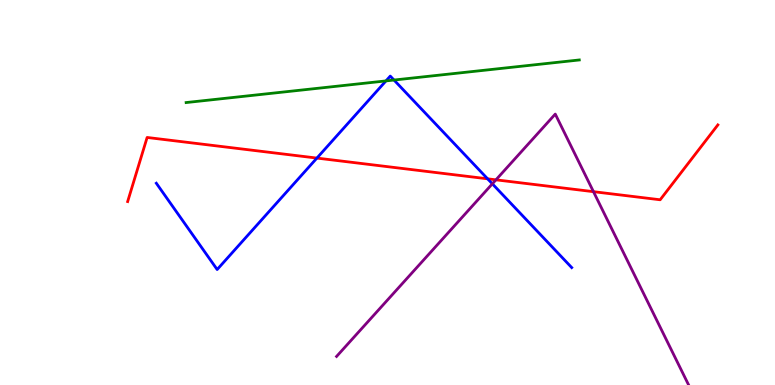[{'lines': ['blue', 'red'], 'intersections': [{'x': 4.09, 'y': 5.89}, {'x': 6.29, 'y': 5.36}]}, {'lines': ['green', 'red'], 'intersections': []}, {'lines': ['purple', 'red'], 'intersections': [{'x': 6.4, 'y': 5.33}, {'x': 7.66, 'y': 5.02}]}, {'lines': ['blue', 'green'], 'intersections': [{'x': 4.98, 'y': 7.9}, {'x': 5.08, 'y': 7.92}]}, {'lines': ['blue', 'purple'], 'intersections': [{'x': 6.35, 'y': 5.23}]}, {'lines': ['green', 'purple'], 'intersections': []}]